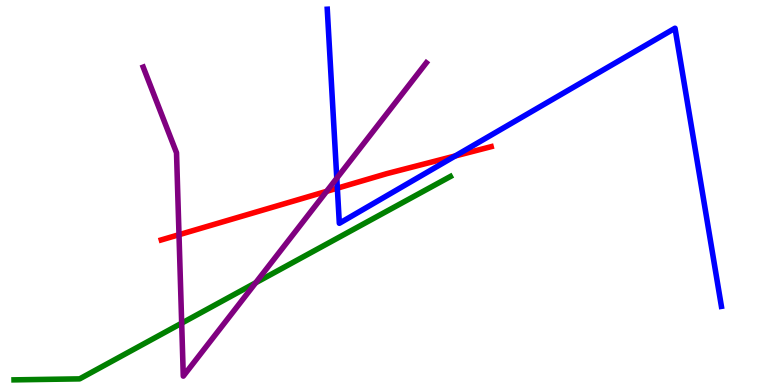[{'lines': ['blue', 'red'], 'intersections': [{'x': 4.35, 'y': 5.11}, {'x': 5.87, 'y': 5.95}]}, {'lines': ['green', 'red'], 'intersections': []}, {'lines': ['purple', 'red'], 'intersections': [{'x': 2.31, 'y': 3.9}, {'x': 4.21, 'y': 5.03}]}, {'lines': ['blue', 'green'], 'intersections': []}, {'lines': ['blue', 'purple'], 'intersections': [{'x': 4.35, 'y': 5.37}]}, {'lines': ['green', 'purple'], 'intersections': [{'x': 2.34, 'y': 1.61}, {'x': 3.3, 'y': 2.66}]}]